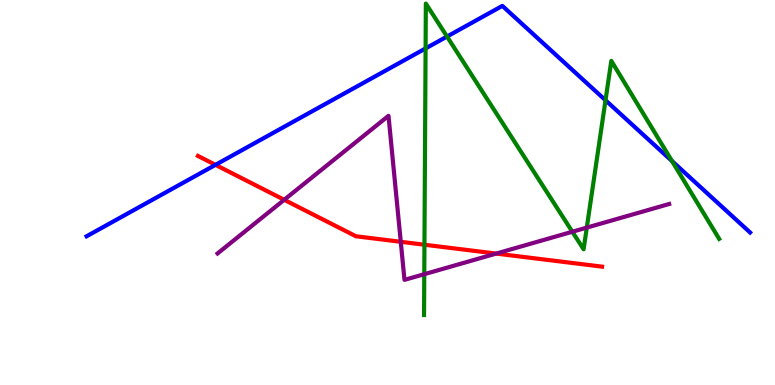[{'lines': ['blue', 'red'], 'intersections': [{'x': 2.78, 'y': 5.72}]}, {'lines': ['green', 'red'], 'intersections': [{'x': 5.48, 'y': 3.64}]}, {'lines': ['purple', 'red'], 'intersections': [{'x': 3.67, 'y': 4.81}, {'x': 5.17, 'y': 3.72}, {'x': 6.4, 'y': 3.41}]}, {'lines': ['blue', 'green'], 'intersections': [{'x': 5.49, 'y': 8.74}, {'x': 5.77, 'y': 9.05}, {'x': 7.81, 'y': 7.4}, {'x': 8.67, 'y': 5.82}]}, {'lines': ['blue', 'purple'], 'intersections': []}, {'lines': ['green', 'purple'], 'intersections': [{'x': 5.47, 'y': 2.88}, {'x': 7.39, 'y': 3.98}, {'x': 7.57, 'y': 4.09}]}]